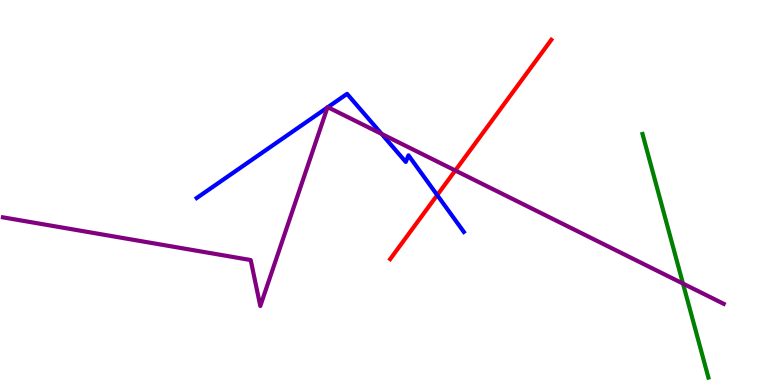[{'lines': ['blue', 'red'], 'intersections': [{'x': 5.64, 'y': 4.93}]}, {'lines': ['green', 'red'], 'intersections': []}, {'lines': ['purple', 'red'], 'intersections': [{'x': 5.87, 'y': 5.57}]}, {'lines': ['blue', 'green'], 'intersections': []}, {'lines': ['blue', 'purple'], 'intersections': [{'x': 4.23, 'y': 7.21}, {'x': 4.23, 'y': 7.22}, {'x': 4.92, 'y': 6.52}]}, {'lines': ['green', 'purple'], 'intersections': [{'x': 8.81, 'y': 2.63}]}]